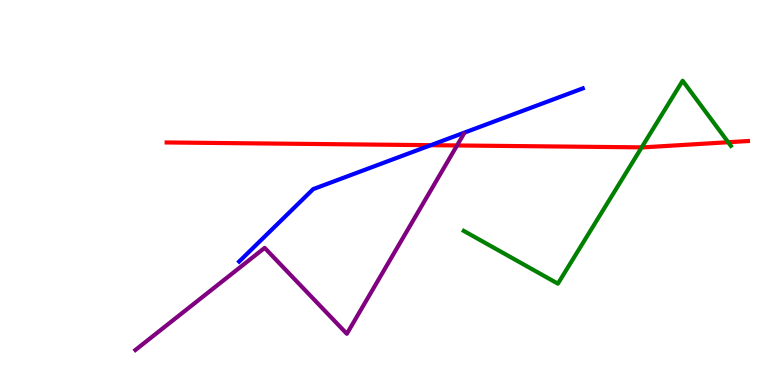[{'lines': ['blue', 'red'], 'intersections': [{'x': 5.56, 'y': 6.23}]}, {'lines': ['green', 'red'], 'intersections': [{'x': 8.28, 'y': 6.17}, {'x': 9.4, 'y': 6.31}]}, {'lines': ['purple', 'red'], 'intersections': [{'x': 5.9, 'y': 6.22}]}, {'lines': ['blue', 'green'], 'intersections': []}, {'lines': ['blue', 'purple'], 'intersections': []}, {'lines': ['green', 'purple'], 'intersections': []}]